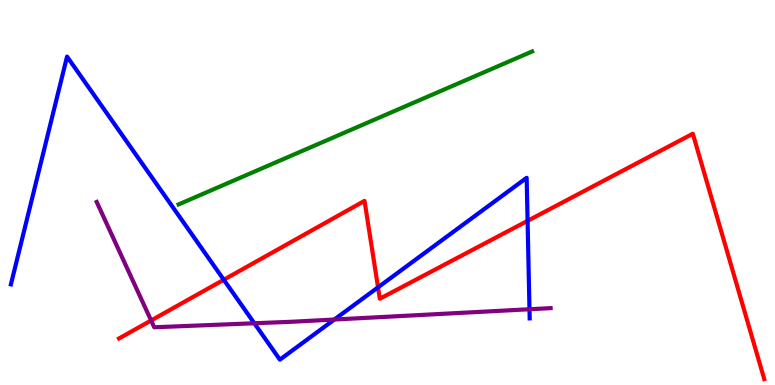[{'lines': ['blue', 'red'], 'intersections': [{'x': 2.89, 'y': 2.73}, {'x': 4.88, 'y': 2.54}, {'x': 6.81, 'y': 4.26}]}, {'lines': ['green', 'red'], 'intersections': []}, {'lines': ['purple', 'red'], 'intersections': [{'x': 1.95, 'y': 1.68}]}, {'lines': ['blue', 'green'], 'intersections': []}, {'lines': ['blue', 'purple'], 'intersections': [{'x': 3.28, 'y': 1.6}, {'x': 4.31, 'y': 1.7}, {'x': 6.83, 'y': 1.97}]}, {'lines': ['green', 'purple'], 'intersections': []}]